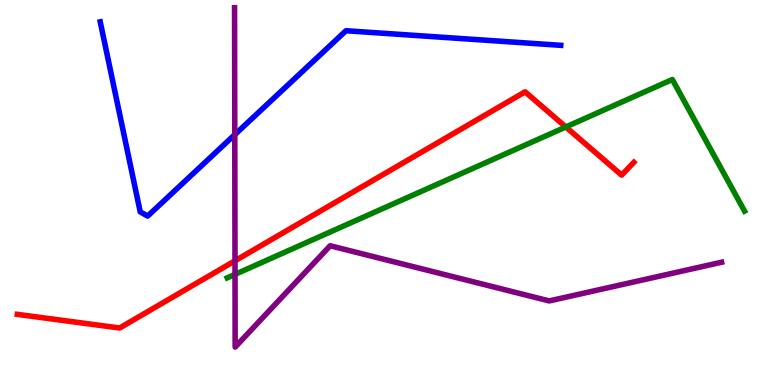[{'lines': ['blue', 'red'], 'intersections': []}, {'lines': ['green', 'red'], 'intersections': [{'x': 7.3, 'y': 6.7}]}, {'lines': ['purple', 'red'], 'intersections': [{'x': 3.03, 'y': 3.23}]}, {'lines': ['blue', 'green'], 'intersections': []}, {'lines': ['blue', 'purple'], 'intersections': [{'x': 3.03, 'y': 6.5}]}, {'lines': ['green', 'purple'], 'intersections': [{'x': 3.03, 'y': 2.87}]}]